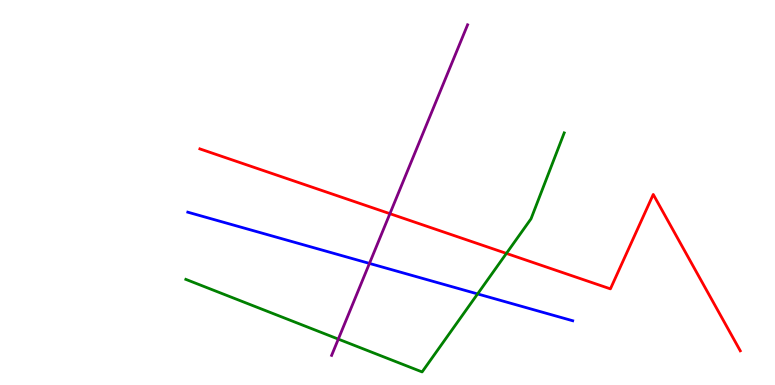[{'lines': ['blue', 'red'], 'intersections': []}, {'lines': ['green', 'red'], 'intersections': [{'x': 6.53, 'y': 3.42}]}, {'lines': ['purple', 'red'], 'intersections': [{'x': 5.03, 'y': 4.45}]}, {'lines': ['blue', 'green'], 'intersections': [{'x': 6.16, 'y': 2.37}]}, {'lines': ['blue', 'purple'], 'intersections': [{'x': 4.77, 'y': 3.16}]}, {'lines': ['green', 'purple'], 'intersections': [{'x': 4.37, 'y': 1.19}]}]